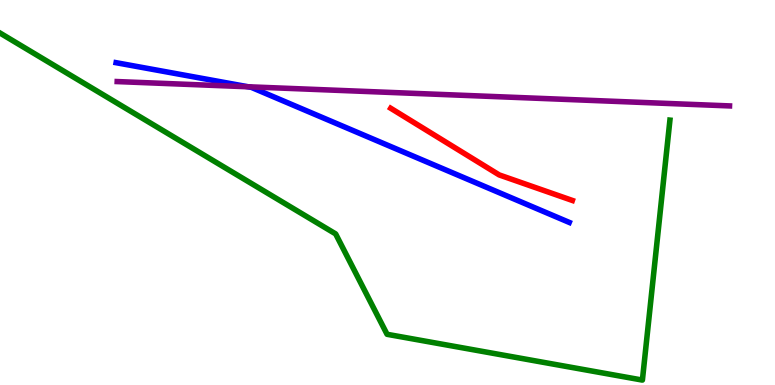[{'lines': ['blue', 'red'], 'intersections': []}, {'lines': ['green', 'red'], 'intersections': []}, {'lines': ['purple', 'red'], 'intersections': []}, {'lines': ['blue', 'green'], 'intersections': []}, {'lines': ['blue', 'purple'], 'intersections': [{'x': 3.2, 'y': 7.75}]}, {'lines': ['green', 'purple'], 'intersections': []}]